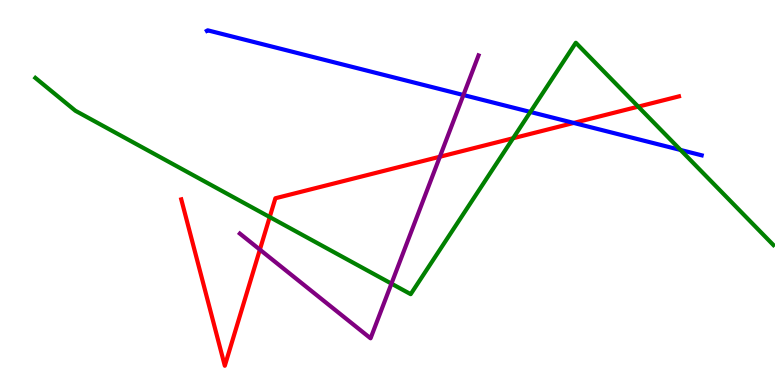[{'lines': ['blue', 'red'], 'intersections': [{'x': 7.4, 'y': 6.81}]}, {'lines': ['green', 'red'], 'intersections': [{'x': 3.48, 'y': 4.36}, {'x': 6.62, 'y': 6.41}, {'x': 8.24, 'y': 7.23}]}, {'lines': ['purple', 'red'], 'intersections': [{'x': 3.35, 'y': 3.52}, {'x': 5.68, 'y': 5.93}]}, {'lines': ['blue', 'green'], 'intersections': [{'x': 6.84, 'y': 7.09}, {'x': 8.78, 'y': 6.1}]}, {'lines': ['blue', 'purple'], 'intersections': [{'x': 5.98, 'y': 7.53}]}, {'lines': ['green', 'purple'], 'intersections': [{'x': 5.05, 'y': 2.63}]}]